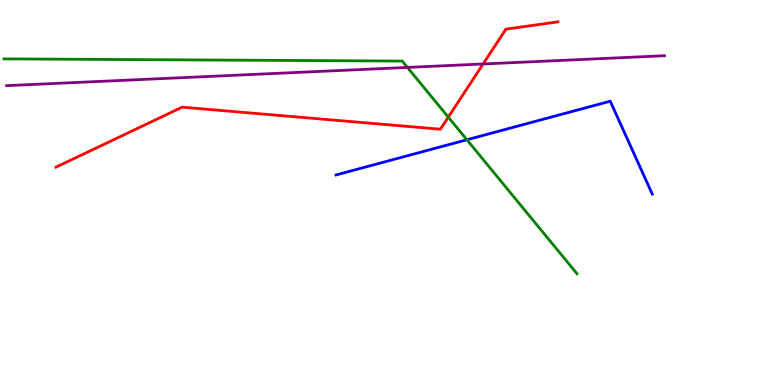[{'lines': ['blue', 'red'], 'intersections': []}, {'lines': ['green', 'red'], 'intersections': [{'x': 5.78, 'y': 6.96}]}, {'lines': ['purple', 'red'], 'intersections': [{'x': 6.23, 'y': 8.34}]}, {'lines': ['blue', 'green'], 'intersections': [{'x': 6.02, 'y': 6.37}]}, {'lines': ['blue', 'purple'], 'intersections': []}, {'lines': ['green', 'purple'], 'intersections': [{'x': 5.26, 'y': 8.25}]}]